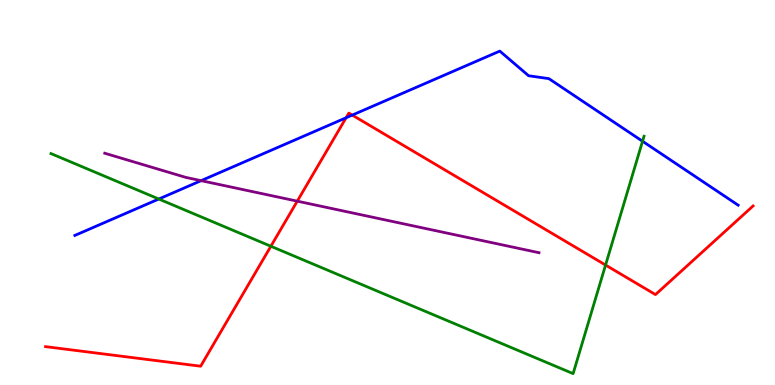[{'lines': ['blue', 'red'], 'intersections': [{'x': 4.47, 'y': 6.94}, {'x': 4.55, 'y': 7.01}]}, {'lines': ['green', 'red'], 'intersections': [{'x': 3.5, 'y': 3.6}, {'x': 7.81, 'y': 3.12}]}, {'lines': ['purple', 'red'], 'intersections': [{'x': 3.84, 'y': 4.77}]}, {'lines': ['blue', 'green'], 'intersections': [{'x': 2.05, 'y': 4.83}, {'x': 8.29, 'y': 6.33}]}, {'lines': ['blue', 'purple'], 'intersections': [{'x': 2.6, 'y': 5.31}]}, {'lines': ['green', 'purple'], 'intersections': []}]